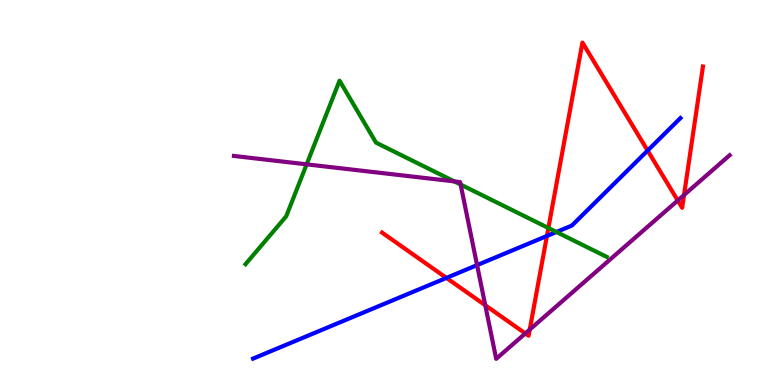[{'lines': ['blue', 'red'], 'intersections': [{'x': 5.76, 'y': 2.78}, {'x': 7.06, 'y': 3.87}, {'x': 8.36, 'y': 6.09}]}, {'lines': ['green', 'red'], 'intersections': [{'x': 7.08, 'y': 4.08}]}, {'lines': ['purple', 'red'], 'intersections': [{'x': 6.26, 'y': 2.07}, {'x': 6.78, 'y': 1.34}, {'x': 6.84, 'y': 1.44}, {'x': 8.75, 'y': 4.79}, {'x': 8.83, 'y': 4.94}]}, {'lines': ['blue', 'green'], 'intersections': [{'x': 7.18, 'y': 3.97}]}, {'lines': ['blue', 'purple'], 'intersections': [{'x': 6.16, 'y': 3.11}]}, {'lines': ['green', 'purple'], 'intersections': [{'x': 3.96, 'y': 5.73}, {'x': 5.86, 'y': 5.29}, {'x': 5.94, 'y': 5.21}]}]